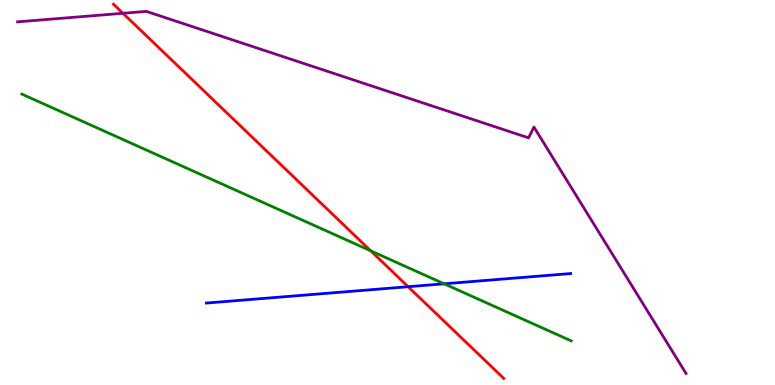[{'lines': ['blue', 'red'], 'intersections': [{'x': 5.27, 'y': 2.55}]}, {'lines': ['green', 'red'], 'intersections': [{'x': 4.78, 'y': 3.49}]}, {'lines': ['purple', 'red'], 'intersections': [{'x': 1.59, 'y': 9.66}]}, {'lines': ['blue', 'green'], 'intersections': [{'x': 5.73, 'y': 2.63}]}, {'lines': ['blue', 'purple'], 'intersections': []}, {'lines': ['green', 'purple'], 'intersections': []}]